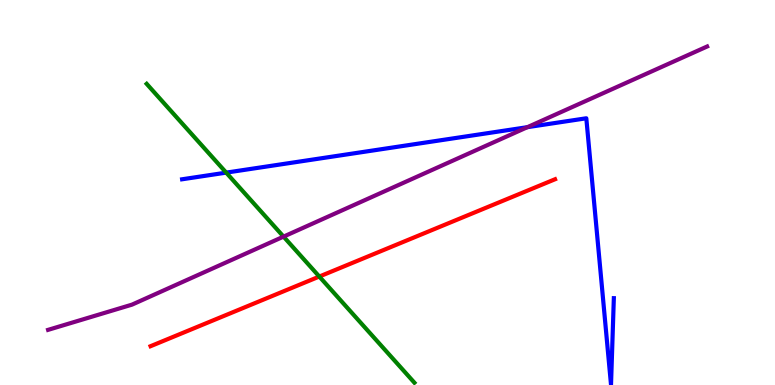[{'lines': ['blue', 'red'], 'intersections': []}, {'lines': ['green', 'red'], 'intersections': [{'x': 4.12, 'y': 2.82}]}, {'lines': ['purple', 'red'], 'intersections': []}, {'lines': ['blue', 'green'], 'intersections': [{'x': 2.92, 'y': 5.52}]}, {'lines': ['blue', 'purple'], 'intersections': [{'x': 6.8, 'y': 6.7}]}, {'lines': ['green', 'purple'], 'intersections': [{'x': 3.66, 'y': 3.85}]}]